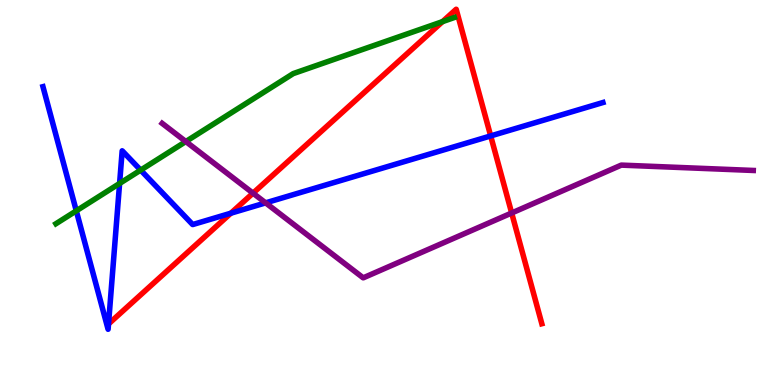[{'lines': ['blue', 'red'], 'intersections': [{'x': 2.98, 'y': 4.46}, {'x': 6.33, 'y': 6.47}]}, {'lines': ['green', 'red'], 'intersections': [{'x': 5.71, 'y': 9.44}]}, {'lines': ['purple', 'red'], 'intersections': [{'x': 3.26, 'y': 4.98}, {'x': 6.6, 'y': 4.47}]}, {'lines': ['blue', 'green'], 'intersections': [{'x': 0.984, 'y': 4.52}, {'x': 1.54, 'y': 5.24}, {'x': 1.81, 'y': 5.58}]}, {'lines': ['blue', 'purple'], 'intersections': [{'x': 3.43, 'y': 4.73}]}, {'lines': ['green', 'purple'], 'intersections': [{'x': 2.4, 'y': 6.32}]}]